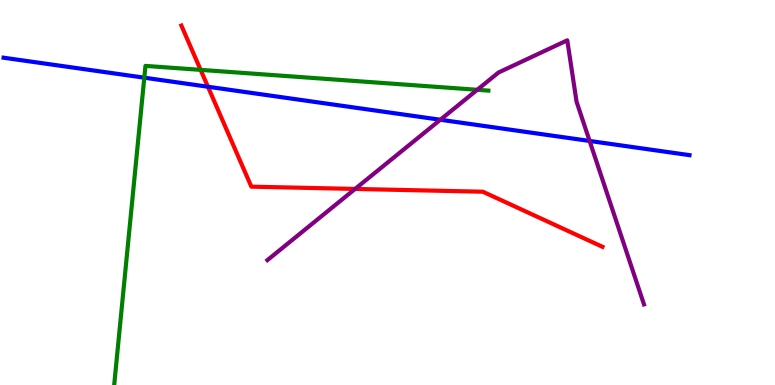[{'lines': ['blue', 'red'], 'intersections': [{'x': 2.68, 'y': 7.75}]}, {'lines': ['green', 'red'], 'intersections': [{'x': 2.59, 'y': 8.19}]}, {'lines': ['purple', 'red'], 'intersections': [{'x': 4.58, 'y': 5.09}]}, {'lines': ['blue', 'green'], 'intersections': [{'x': 1.86, 'y': 7.98}]}, {'lines': ['blue', 'purple'], 'intersections': [{'x': 5.68, 'y': 6.89}, {'x': 7.61, 'y': 6.34}]}, {'lines': ['green', 'purple'], 'intersections': [{'x': 6.16, 'y': 7.67}]}]